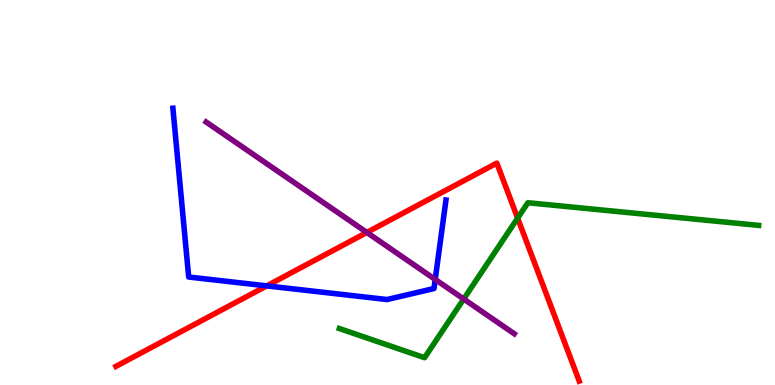[{'lines': ['blue', 'red'], 'intersections': [{'x': 3.44, 'y': 2.57}]}, {'lines': ['green', 'red'], 'intersections': [{'x': 6.68, 'y': 4.33}]}, {'lines': ['purple', 'red'], 'intersections': [{'x': 4.73, 'y': 3.96}]}, {'lines': ['blue', 'green'], 'intersections': []}, {'lines': ['blue', 'purple'], 'intersections': [{'x': 5.62, 'y': 2.74}]}, {'lines': ['green', 'purple'], 'intersections': [{'x': 5.98, 'y': 2.23}]}]